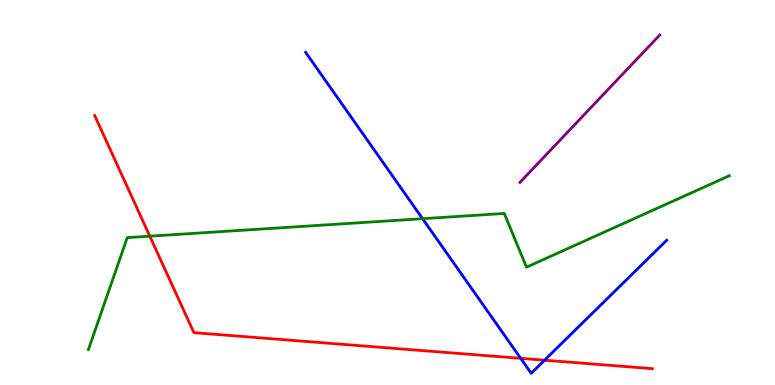[{'lines': ['blue', 'red'], 'intersections': [{'x': 6.72, 'y': 0.693}, {'x': 7.03, 'y': 0.644}]}, {'lines': ['green', 'red'], 'intersections': [{'x': 1.93, 'y': 3.87}]}, {'lines': ['purple', 'red'], 'intersections': []}, {'lines': ['blue', 'green'], 'intersections': [{'x': 5.45, 'y': 4.32}]}, {'lines': ['blue', 'purple'], 'intersections': []}, {'lines': ['green', 'purple'], 'intersections': []}]